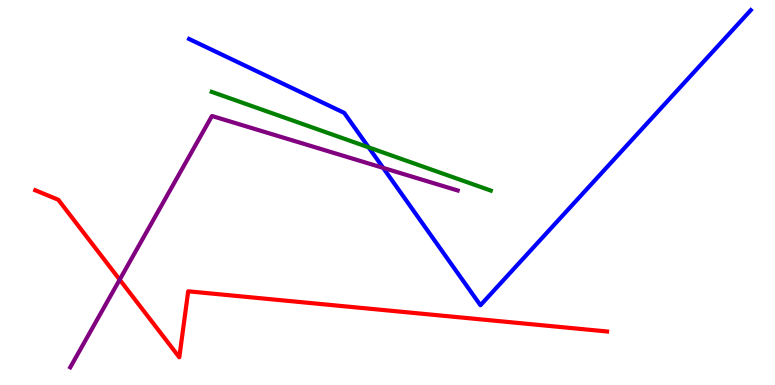[{'lines': ['blue', 'red'], 'intersections': []}, {'lines': ['green', 'red'], 'intersections': []}, {'lines': ['purple', 'red'], 'intersections': [{'x': 1.54, 'y': 2.74}]}, {'lines': ['blue', 'green'], 'intersections': [{'x': 4.76, 'y': 6.17}]}, {'lines': ['blue', 'purple'], 'intersections': [{'x': 4.94, 'y': 5.64}]}, {'lines': ['green', 'purple'], 'intersections': []}]